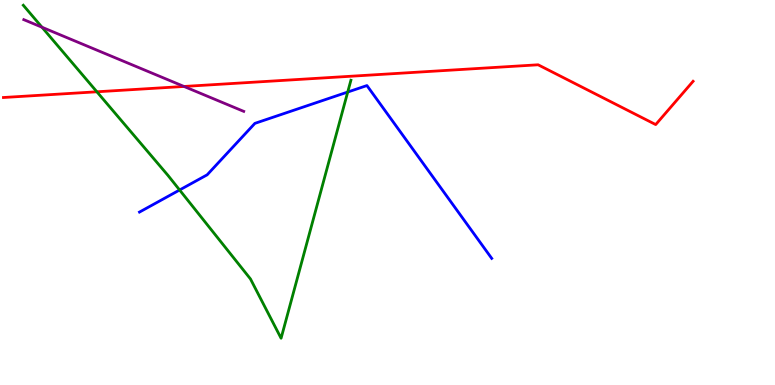[{'lines': ['blue', 'red'], 'intersections': []}, {'lines': ['green', 'red'], 'intersections': [{'x': 1.25, 'y': 7.62}]}, {'lines': ['purple', 'red'], 'intersections': [{'x': 2.37, 'y': 7.75}]}, {'lines': ['blue', 'green'], 'intersections': [{'x': 2.32, 'y': 5.07}, {'x': 4.49, 'y': 7.61}]}, {'lines': ['blue', 'purple'], 'intersections': []}, {'lines': ['green', 'purple'], 'intersections': [{'x': 0.542, 'y': 9.29}]}]